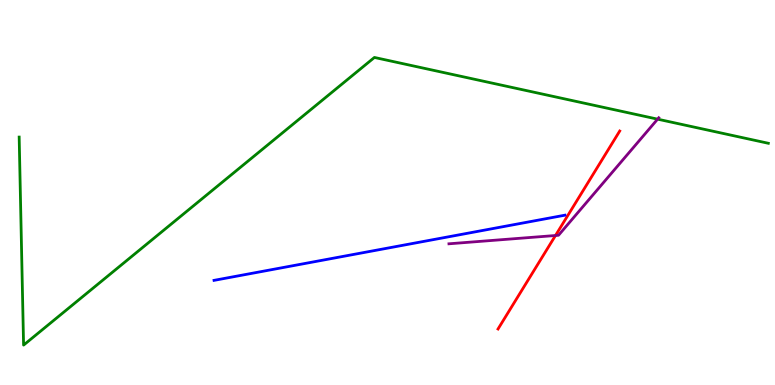[{'lines': ['blue', 'red'], 'intersections': []}, {'lines': ['green', 'red'], 'intersections': []}, {'lines': ['purple', 'red'], 'intersections': [{'x': 7.17, 'y': 3.88}]}, {'lines': ['blue', 'green'], 'intersections': []}, {'lines': ['blue', 'purple'], 'intersections': []}, {'lines': ['green', 'purple'], 'intersections': [{'x': 8.49, 'y': 6.91}]}]